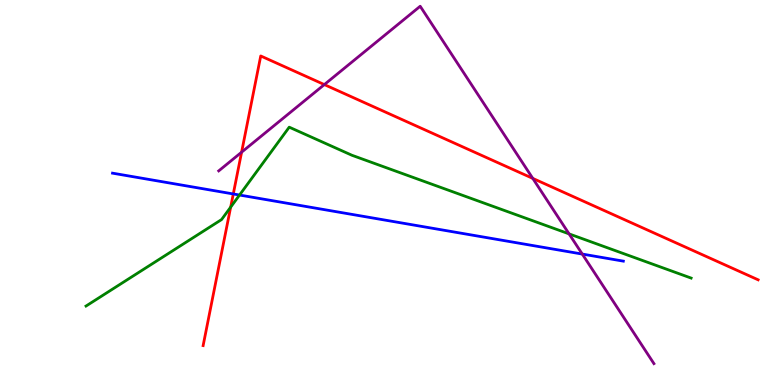[{'lines': ['blue', 'red'], 'intersections': [{'x': 3.01, 'y': 4.96}]}, {'lines': ['green', 'red'], 'intersections': [{'x': 2.98, 'y': 4.62}]}, {'lines': ['purple', 'red'], 'intersections': [{'x': 3.12, 'y': 6.05}, {'x': 4.18, 'y': 7.8}, {'x': 6.87, 'y': 5.37}]}, {'lines': ['blue', 'green'], 'intersections': [{'x': 3.09, 'y': 4.93}]}, {'lines': ['blue', 'purple'], 'intersections': [{'x': 7.51, 'y': 3.4}]}, {'lines': ['green', 'purple'], 'intersections': [{'x': 7.34, 'y': 3.93}]}]